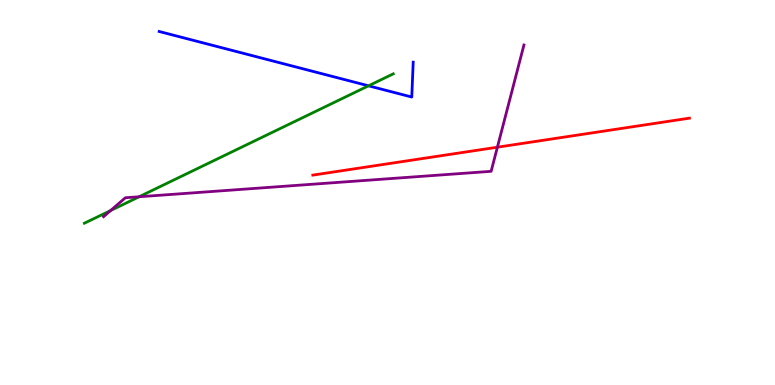[{'lines': ['blue', 'red'], 'intersections': []}, {'lines': ['green', 'red'], 'intersections': []}, {'lines': ['purple', 'red'], 'intersections': [{'x': 6.42, 'y': 6.18}]}, {'lines': ['blue', 'green'], 'intersections': [{'x': 4.76, 'y': 7.77}]}, {'lines': ['blue', 'purple'], 'intersections': []}, {'lines': ['green', 'purple'], 'intersections': [{'x': 1.43, 'y': 4.53}, {'x': 1.79, 'y': 4.89}]}]